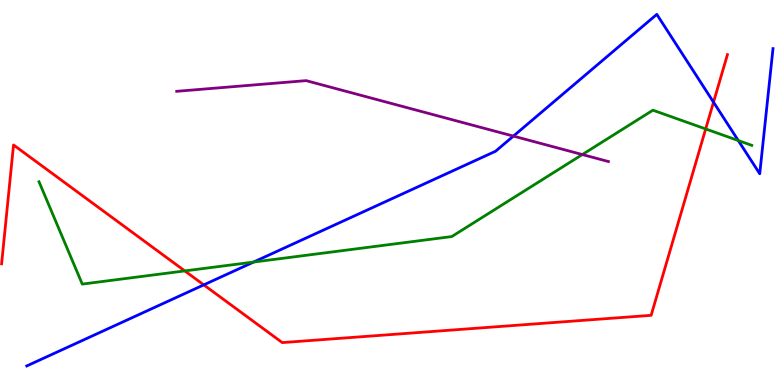[{'lines': ['blue', 'red'], 'intersections': [{'x': 2.63, 'y': 2.6}, {'x': 9.21, 'y': 7.35}]}, {'lines': ['green', 'red'], 'intersections': [{'x': 2.38, 'y': 2.96}, {'x': 9.11, 'y': 6.65}]}, {'lines': ['purple', 'red'], 'intersections': []}, {'lines': ['blue', 'green'], 'intersections': [{'x': 3.27, 'y': 3.19}, {'x': 9.53, 'y': 6.35}]}, {'lines': ['blue', 'purple'], 'intersections': [{'x': 6.62, 'y': 6.46}]}, {'lines': ['green', 'purple'], 'intersections': [{'x': 7.51, 'y': 5.99}]}]